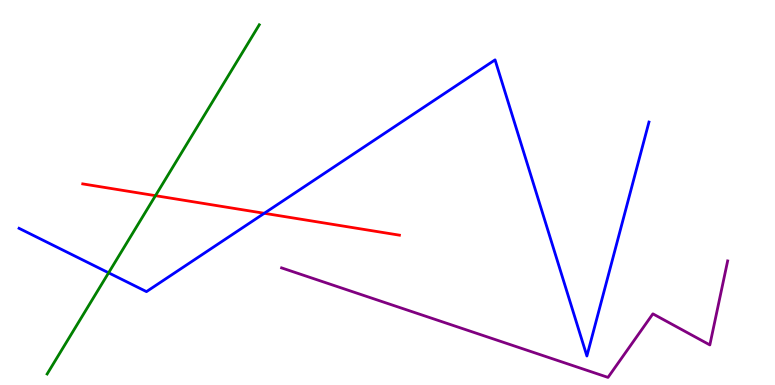[{'lines': ['blue', 'red'], 'intersections': [{'x': 3.41, 'y': 4.46}]}, {'lines': ['green', 'red'], 'intersections': [{'x': 2.01, 'y': 4.92}]}, {'lines': ['purple', 'red'], 'intersections': []}, {'lines': ['blue', 'green'], 'intersections': [{'x': 1.4, 'y': 2.91}]}, {'lines': ['blue', 'purple'], 'intersections': []}, {'lines': ['green', 'purple'], 'intersections': []}]